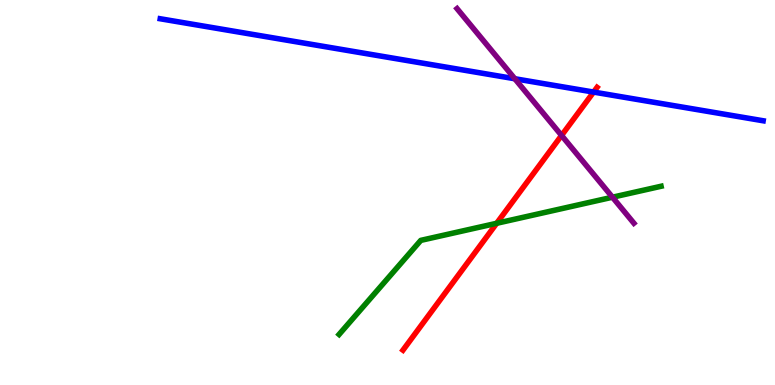[{'lines': ['blue', 'red'], 'intersections': [{'x': 7.66, 'y': 7.61}]}, {'lines': ['green', 'red'], 'intersections': [{'x': 6.41, 'y': 4.2}]}, {'lines': ['purple', 'red'], 'intersections': [{'x': 7.25, 'y': 6.48}]}, {'lines': ['blue', 'green'], 'intersections': []}, {'lines': ['blue', 'purple'], 'intersections': [{'x': 6.64, 'y': 7.95}]}, {'lines': ['green', 'purple'], 'intersections': [{'x': 7.9, 'y': 4.88}]}]